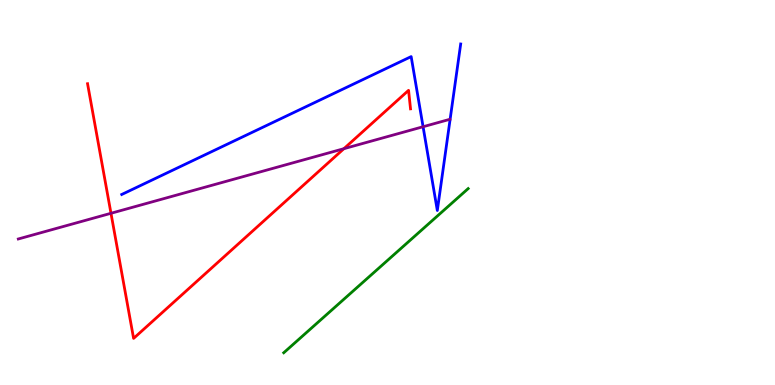[{'lines': ['blue', 'red'], 'intersections': []}, {'lines': ['green', 'red'], 'intersections': []}, {'lines': ['purple', 'red'], 'intersections': [{'x': 1.43, 'y': 4.46}, {'x': 4.44, 'y': 6.14}]}, {'lines': ['blue', 'green'], 'intersections': []}, {'lines': ['blue', 'purple'], 'intersections': [{'x': 5.46, 'y': 6.71}]}, {'lines': ['green', 'purple'], 'intersections': []}]